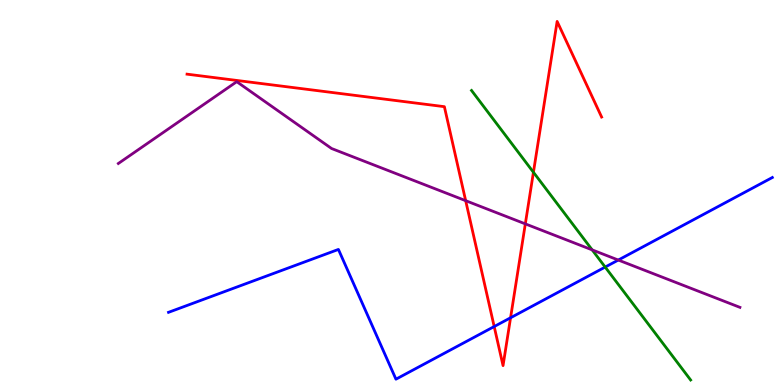[{'lines': ['blue', 'red'], 'intersections': [{'x': 6.38, 'y': 1.52}, {'x': 6.59, 'y': 1.75}]}, {'lines': ['green', 'red'], 'intersections': [{'x': 6.88, 'y': 5.53}]}, {'lines': ['purple', 'red'], 'intersections': [{'x': 6.01, 'y': 4.79}, {'x': 6.78, 'y': 4.19}]}, {'lines': ['blue', 'green'], 'intersections': [{'x': 7.81, 'y': 3.06}]}, {'lines': ['blue', 'purple'], 'intersections': [{'x': 7.98, 'y': 3.25}]}, {'lines': ['green', 'purple'], 'intersections': [{'x': 7.64, 'y': 3.51}]}]